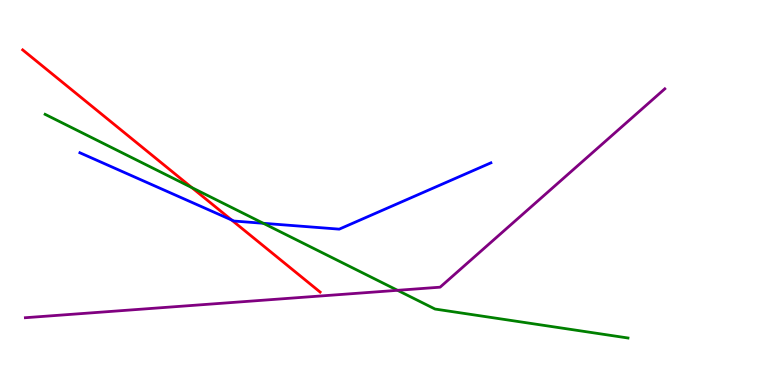[{'lines': ['blue', 'red'], 'intersections': [{'x': 2.99, 'y': 4.29}]}, {'lines': ['green', 'red'], 'intersections': [{'x': 2.47, 'y': 5.13}]}, {'lines': ['purple', 'red'], 'intersections': []}, {'lines': ['blue', 'green'], 'intersections': [{'x': 3.4, 'y': 4.2}]}, {'lines': ['blue', 'purple'], 'intersections': []}, {'lines': ['green', 'purple'], 'intersections': [{'x': 5.13, 'y': 2.46}]}]